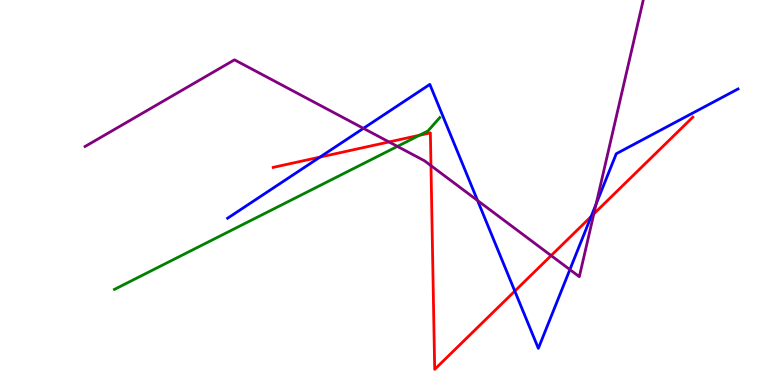[{'lines': ['blue', 'red'], 'intersections': [{'x': 4.13, 'y': 5.92}, {'x': 6.64, 'y': 2.44}, {'x': 7.63, 'y': 4.38}]}, {'lines': ['green', 'red'], 'intersections': [{'x': 5.41, 'y': 6.49}]}, {'lines': ['purple', 'red'], 'intersections': [{'x': 5.02, 'y': 6.31}, {'x': 5.56, 'y': 5.7}, {'x': 7.11, 'y': 3.36}, {'x': 7.66, 'y': 4.44}]}, {'lines': ['blue', 'green'], 'intersections': []}, {'lines': ['blue', 'purple'], 'intersections': [{'x': 4.69, 'y': 6.67}, {'x': 6.16, 'y': 4.79}, {'x': 7.35, 'y': 3.0}, {'x': 7.69, 'y': 4.7}]}, {'lines': ['green', 'purple'], 'intersections': [{'x': 5.13, 'y': 6.2}]}]